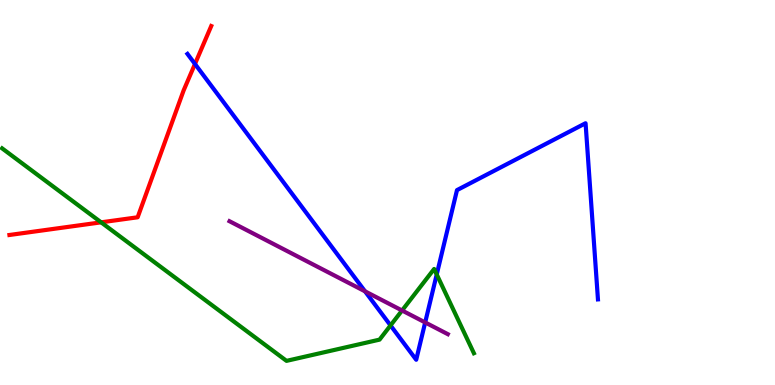[{'lines': ['blue', 'red'], 'intersections': [{'x': 2.52, 'y': 8.34}]}, {'lines': ['green', 'red'], 'intersections': [{'x': 1.3, 'y': 4.23}]}, {'lines': ['purple', 'red'], 'intersections': []}, {'lines': ['blue', 'green'], 'intersections': [{'x': 5.04, 'y': 1.55}, {'x': 5.64, 'y': 2.87}]}, {'lines': ['blue', 'purple'], 'intersections': [{'x': 4.71, 'y': 2.43}, {'x': 5.49, 'y': 1.62}]}, {'lines': ['green', 'purple'], 'intersections': [{'x': 5.19, 'y': 1.94}]}]